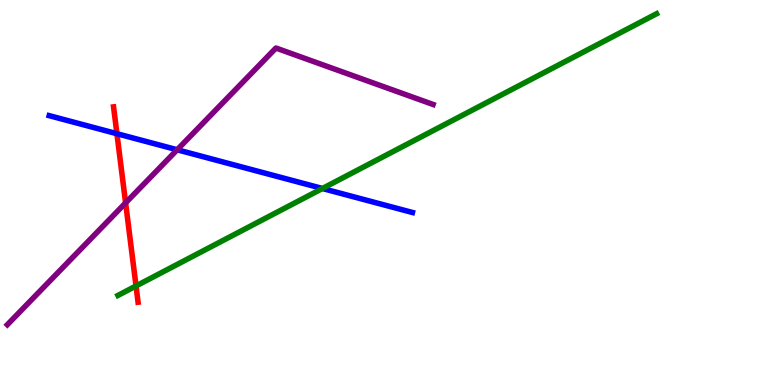[{'lines': ['blue', 'red'], 'intersections': [{'x': 1.51, 'y': 6.53}]}, {'lines': ['green', 'red'], 'intersections': [{'x': 1.76, 'y': 2.57}]}, {'lines': ['purple', 'red'], 'intersections': [{'x': 1.62, 'y': 4.73}]}, {'lines': ['blue', 'green'], 'intersections': [{'x': 4.16, 'y': 5.1}]}, {'lines': ['blue', 'purple'], 'intersections': [{'x': 2.29, 'y': 6.11}]}, {'lines': ['green', 'purple'], 'intersections': []}]